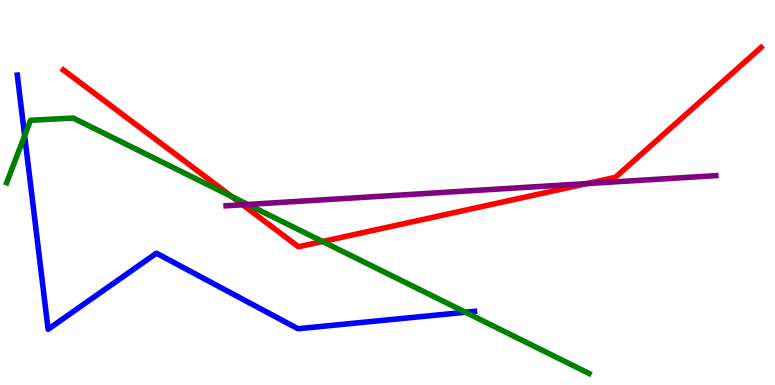[{'lines': ['blue', 'red'], 'intersections': []}, {'lines': ['green', 'red'], 'intersections': [{'x': 2.99, 'y': 4.9}, {'x': 4.16, 'y': 3.73}]}, {'lines': ['purple', 'red'], 'intersections': [{'x': 3.13, 'y': 4.68}, {'x': 7.57, 'y': 5.23}]}, {'lines': ['blue', 'green'], 'intersections': [{'x': 0.318, 'y': 6.48}, {'x': 6.01, 'y': 1.89}]}, {'lines': ['blue', 'purple'], 'intersections': []}, {'lines': ['green', 'purple'], 'intersections': [{'x': 3.2, 'y': 4.69}]}]